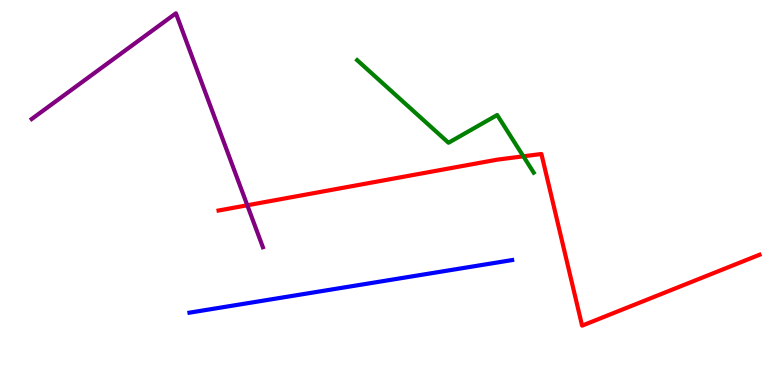[{'lines': ['blue', 'red'], 'intersections': []}, {'lines': ['green', 'red'], 'intersections': [{'x': 6.75, 'y': 5.94}]}, {'lines': ['purple', 'red'], 'intersections': [{'x': 3.19, 'y': 4.67}]}, {'lines': ['blue', 'green'], 'intersections': []}, {'lines': ['blue', 'purple'], 'intersections': []}, {'lines': ['green', 'purple'], 'intersections': []}]